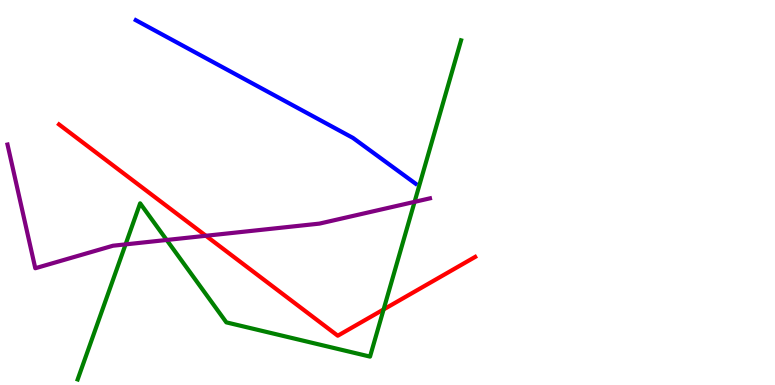[{'lines': ['blue', 'red'], 'intersections': []}, {'lines': ['green', 'red'], 'intersections': [{'x': 4.95, 'y': 1.96}]}, {'lines': ['purple', 'red'], 'intersections': [{'x': 2.66, 'y': 3.88}]}, {'lines': ['blue', 'green'], 'intersections': []}, {'lines': ['blue', 'purple'], 'intersections': []}, {'lines': ['green', 'purple'], 'intersections': [{'x': 1.62, 'y': 3.65}, {'x': 2.15, 'y': 3.77}, {'x': 5.35, 'y': 4.76}]}]